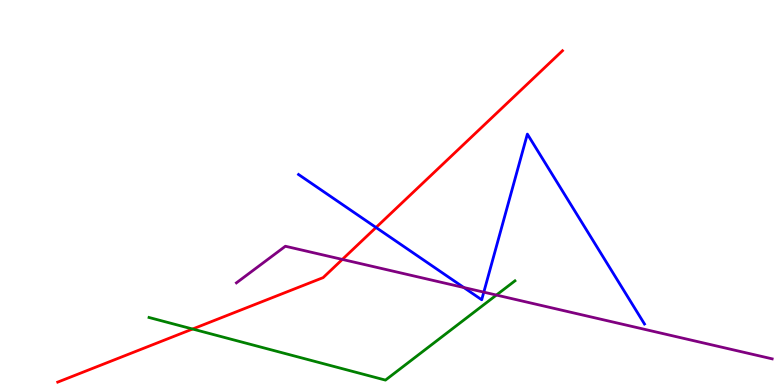[{'lines': ['blue', 'red'], 'intersections': [{'x': 4.85, 'y': 4.09}]}, {'lines': ['green', 'red'], 'intersections': [{'x': 2.49, 'y': 1.45}]}, {'lines': ['purple', 'red'], 'intersections': [{'x': 4.42, 'y': 3.26}]}, {'lines': ['blue', 'green'], 'intersections': []}, {'lines': ['blue', 'purple'], 'intersections': [{'x': 5.98, 'y': 2.53}, {'x': 6.24, 'y': 2.41}]}, {'lines': ['green', 'purple'], 'intersections': [{'x': 6.41, 'y': 2.34}]}]